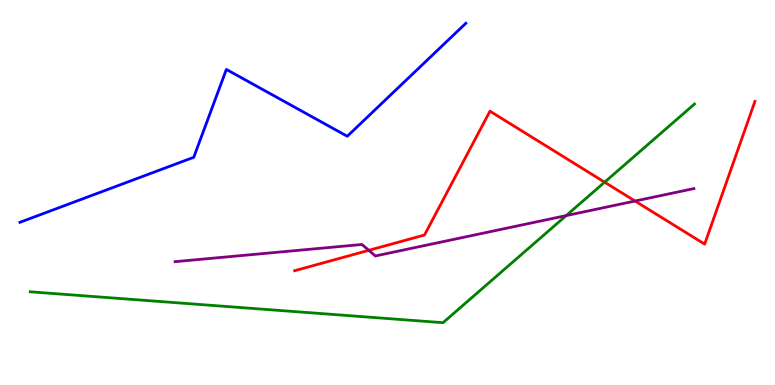[{'lines': ['blue', 'red'], 'intersections': []}, {'lines': ['green', 'red'], 'intersections': [{'x': 7.8, 'y': 5.27}]}, {'lines': ['purple', 'red'], 'intersections': [{'x': 4.76, 'y': 3.5}, {'x': 8.19, 'y': 4.78}]}, {'lines': ['blue', 'green'], 'intersections': []}, {'lines': ['blue', 'purple'], 'intersections': []}, {'lines': ['green', 'purple'], 'intersections': [{'x': 7.31, 'y': 4.4}]}]